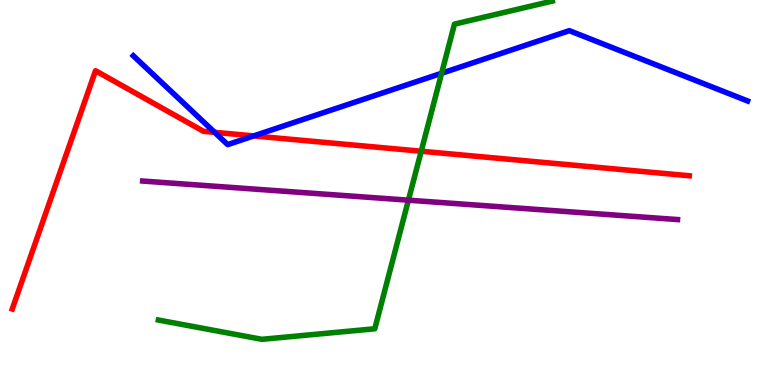[{'lines': ['blue', 'red'], 'intersections': [{'x': 2.77, 'y': 6.56}, {'x': 3.27, 'y': 6.47}]}, {'lines': ['green', 'red'], 'intersections': [{'x': 5.44, 'y': 6.07}]}, {'lines': ['purple', 'red'], 'intersections': []}, {'lines': ['blue', 'green'], 'intersections': [{'x': 5.7, 'y': 8.1}]}, {'lines': ['blue', 'purple'], 'intersections': []}, {'lines': ['green', 'purple'], 'intersections': [{'x': 5.27, 'y': 4.8}]}]